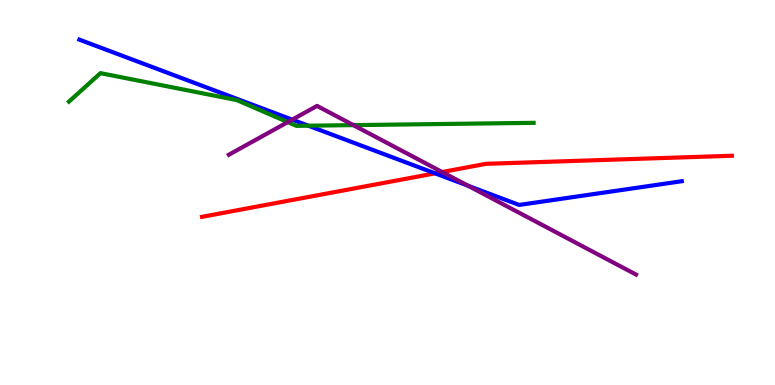[{'lines': ['blue', 'red'], 'intersections': [{'x': 5.61, 'y': 5.5}]}, {'lines': ['green', 'red'], 'intersections': []}, {'lines': ['purple', 'red'], 'intersections': [{'x': 5.7, 'y': 5.53}]}, {'lines': ['blue', 'green'], 'intersections': [{'x': 3.98, 'y': 6.74}]}, {'lines': ['blue', 'purple'], 'intersections': [{'x': 3.77, 'y': 6.89}, {'x': 6.04, 'y': 5.18}]}, {'lines': ['green', 'purple'], 'intersections': [{'x': 3.71, 'y': 6.83}, {'x': 4.56, 'y': 6.75}]}]